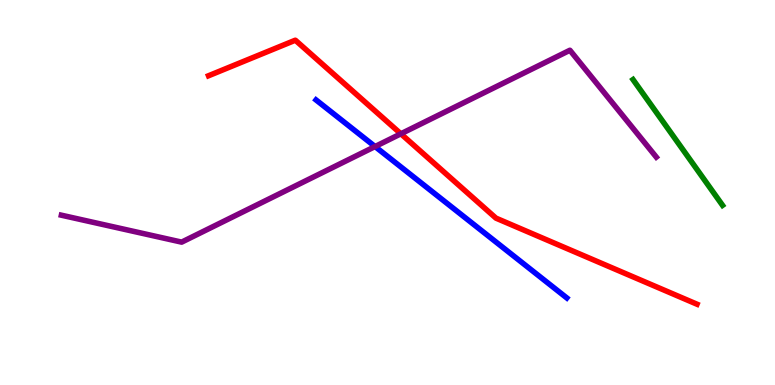[{'lines': ['blue', 'red'], 'intersections': []}, {'lines': ['green', 'red'], 'intersections': []}, {'lines': ['purple', 'red'], 'intersections': [{'x': 5.17, 'y': 6.52}]}, {'lines': ['blue', 'green'], 'intersections': []}, {'lines': ['blue', 'purple'], 'intersections': [{'x': 4.84, 'y': 6.19}]}, {'lines': ['green', 'purple'], 'intersections': []}]